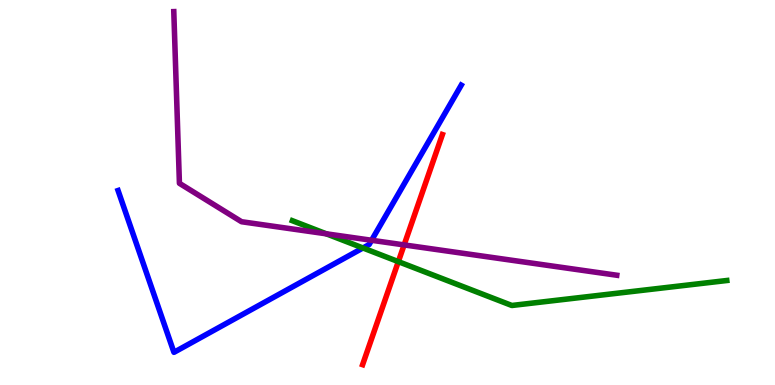[{'lines': ['blue', 'red'], 'intersections': []}, {'lines': ['green', 'red'], 'intersections': [{'x': 5.14, 'y': 3.2}]}, {'lines': ['purple', 'red'], 'intersections': [{'x': 5.21, 'y': 3.64}]}, {'lines': ['blue', 'green'], 'intersections': [{'x': 4.68, 'y': 3.56}]}, {'lines': ['blue', 'purple'], 'intersections': [{'x': 4.79, 'y': 3.76}]}, {'lines': ['green', 'purple'], 'intersections': [{'x': 4.21, 'y': 3.93}]}]